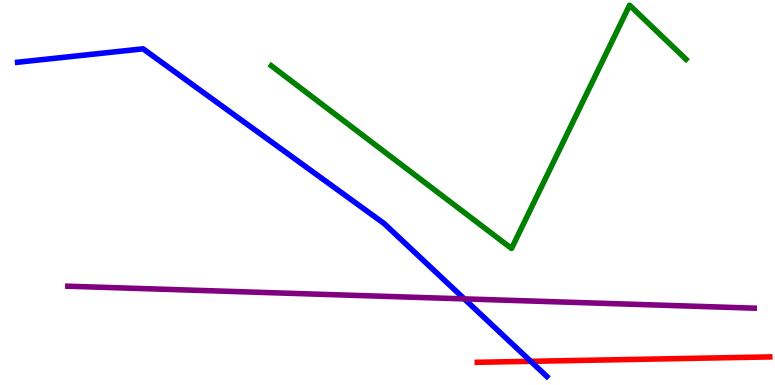[{'lines': ['blue', 'red'], 'intersections': [{'x': 6.85, 'y': 0.615}]}, {'lines': ['green', 'red'], 'intersections': []}, {'lines': ['purple', 'red'], 'intersections': []}, {'lines': ['blue', 'green'], 'intersections': []}, {'lines': ['blue', 'purple'], 'intersections': [{'x': 5.99, 'y': 2.24}]}, {'lines': ['green', 'purple'], 'intersections': []}]